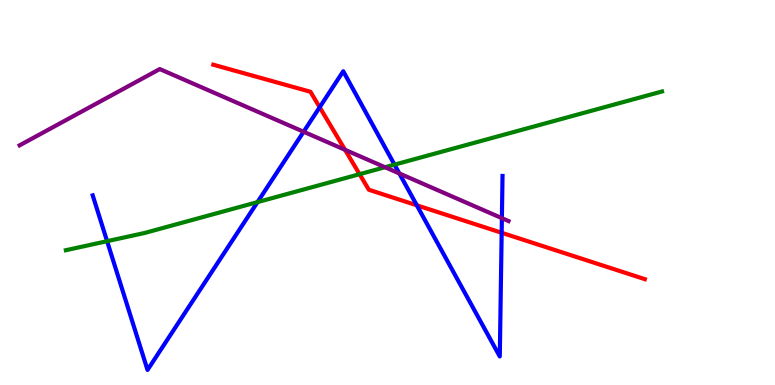[{'lines': ['blue', 'red'], 'intersections': [{'x': 4.12, 'y': 7.21}, {'x': 5.38, 'y': 4.67}, {'x': 6.47, 'y': 3.95}]}, {'lines': ['green', 'red'], 'intersections': [{'x': 4.64, 'y': 5.48}]}, {'lines': ['purple', 'red'], 'intersections': [{'x': 4.45, 'y': 6.11}]}, {'lines': ['blue', 'green'], 'intersections': [{'x': 1.38, 'y': 3.74}, {'x': 3.32, 'y': 4.75}, {'x': 5.09, 'y': 5.72}]}, {'lines': ['blue', 'purple'], 'intersections': [{'x': 3.92, 'y': 6.58}, {'x': 5.15, 'y': 5.49}, {'x': 6.48, 'y': 4.33}]}, {'lines': ['green', 'purple'], 'intersections': [{'x': 4.97, 'y': 5.66}]}]